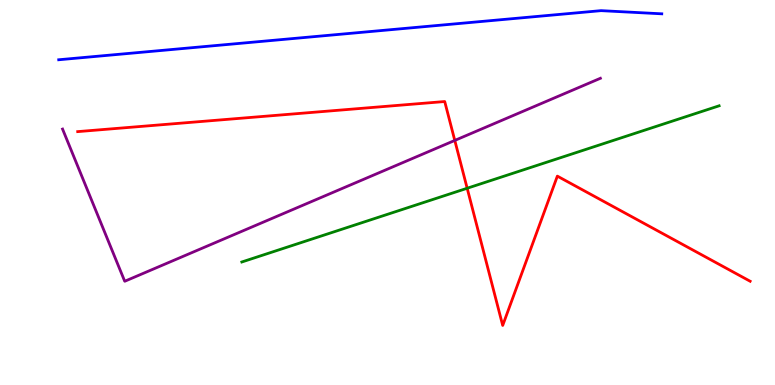[{'lines': ['blue', 'red'], 'intersections': []}, {'lines': ['green', 'red'], 'intersections': [{'x': 6.03, 'y': 5.11}]}, {'lines': ['purple', 'red'], 'intersections': [{'x': 5.87, 'y': 6.35}]}, {'lines': ['blue', 'green'], 'intersections': []}, {'lines': ['blue', 'purple'], 'intersections': []}, {'lines': ['green', 'purple'], 'intersections': []}]